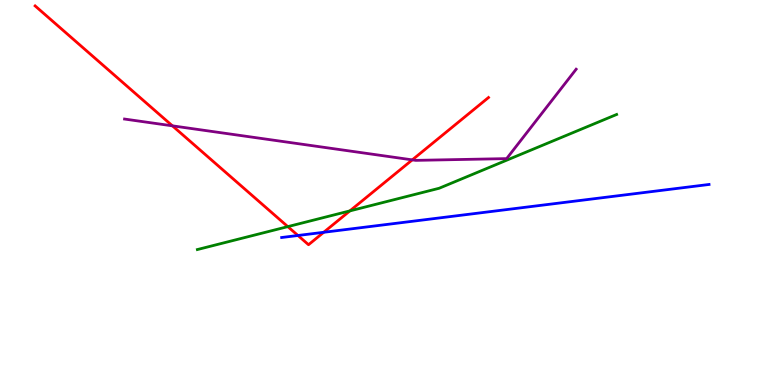[{'lines': ['blue', 'red'], 'intersections': [{'x': 3.84, 'y': 3.88}, {'x': 4.18, 'y': 3.97}]}, {'lines': ['green', 'red'], 'intersections': [{'x': 3.71, 'y': 4.11}, {'x': 4.51, 'y': 4.52}]}, {'lines': ['purple', 'red'], 'intersections': [{'x': 2.22, 'y': 6.73}, {'x': 5.32, 'y': 5.85}]}, {'lines': ['blue', 'green'], 'intersections': []}, {'lines': ['blue', 'purple'], 'intersections': []}, {'lines': ['green', 'purple'], 'intersections': []}]